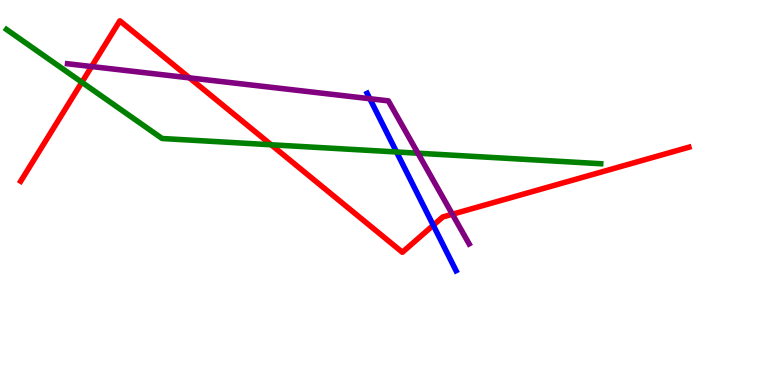[{'lines': ['blue', 'red'], 'intersections': [{'x': 5.59, 'y': 4.15}]}, {'lines': ['green', 'red'], 'intersections': [{'x': 1.06, 'y': 7.86}, {'x': 3.5, 'y': 6.24}]}, {'lines': ['purple', 'red'], 'intersections': [{'x': 1.18, 'y': 8.27}, {'x': 2.44, 'y': 7.98}, {'x': 5.84, 'y': 4.44}]}, {'lines': ['blue', 'green'], 'intersections': [{'x': 5.12, 'y': 6.05}]}, {'lines': ['blue', 'purple'], 'intersections': [{'x': 4.77, 'y': 7.44}]}, {'lines': ['green', 'purple'], 'intersections': [{'x': 5.39, 'y': 6.02}]}]